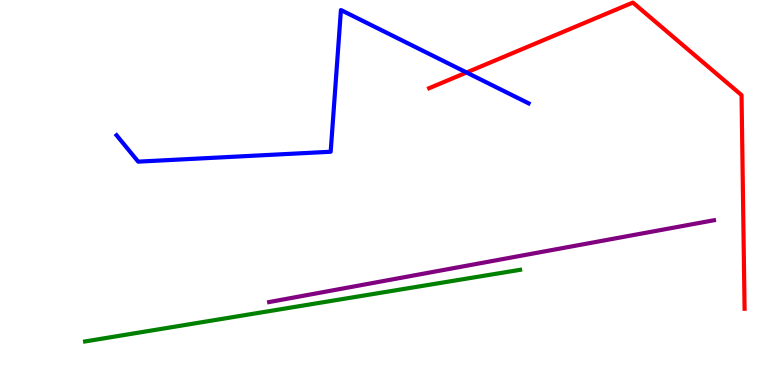[{'lines': ['blue', 'red'], 'intersections': [{'x': 6.02, 'y': 8.12}]}, {'lines': ['green', 'red'], 'intersections': []}, {'lines': ['purple', 'red'], 'intersections': []}, {'lines': ['blue', 'green'], 'intersections': []}, {'lines': ['blue', 'purple'], 'intersections': []}, {'lines': ['green', 'purple'], 'intersections': []}]